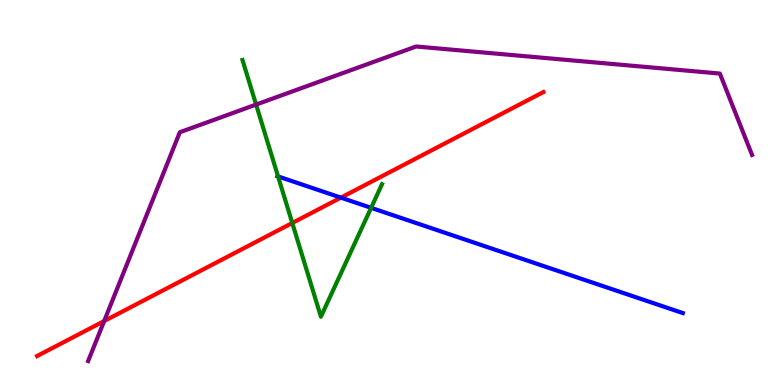[{'lines': ['blue', 'red'], 'intersections': [{'x': 4.4, 'y': 4.87}]}, {'lines': ['green', 'red'], 'intersections': [{'x': 3.77, 'y': 4.21}]}, {'lines': ['purple', 'red'], 'intersections': [{'x': 1.34, 'y': 1.66}]}, {'lines': ['blue', 'green'], 'intersections': [{'x': 3.59, 'y': 5.42}, {'x': 4.79, 'y': 4.6}]}, {'lines': ['blue', 'purple'], 'intersections': []}, {'lines': ['green', 'purple'], 'intersections': [{'x': 3.3, 'y': 7.28}]}]